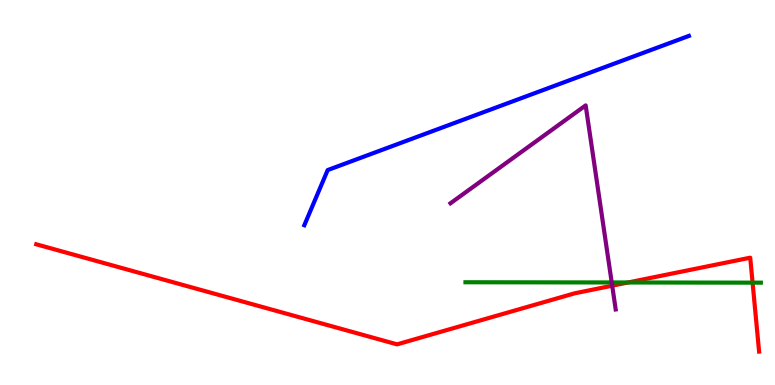[{'lines': ['blue', 'red'], 'intersections': []}, {'lines': ['green', 'red'], 'intersections': [{'x': 8.1, 'y': 2.66}, {'x': 9.71, 'y': 2.66}]}, {'lines': ['purple', 'red'], 'intersections': [{'x': 7.9, 'y': 2.58}]}, {'lines': ['blue', 'green'], 'intersections': []}, {'lines': ['blue', 'purple'], 'intersections': []}, {'lines': ['green', 'purple'], 'intersections': [{'x': 7.89, 'y': 2.66}]}]